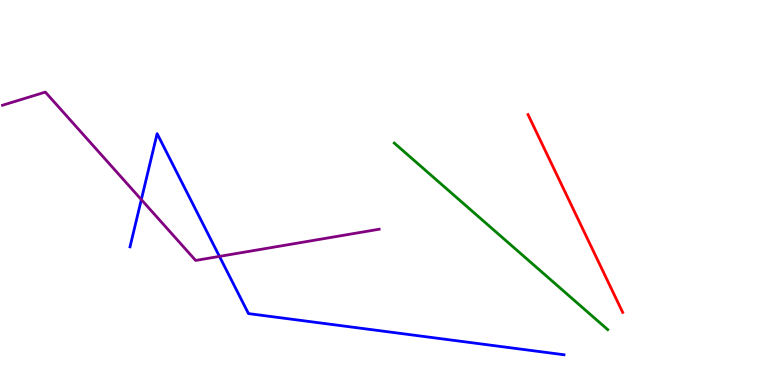[{'lines': ['blue', 'red'], 'intersections': []}, {'lines': ['green', 'red'], 'intersections': []}, {'lines': ['purple', 'red'], 'intersections': []}, {'lines': ['blue', 'green'], 'intersections': []}, {'lines': ['blue', 'purple'], 'intersections': [{'x': 1.82, 'y': 4.82}, {'x': 2.83, 'y': 3.34}]}, {'lines': ['green', 'purple'], 'intersections': []}]